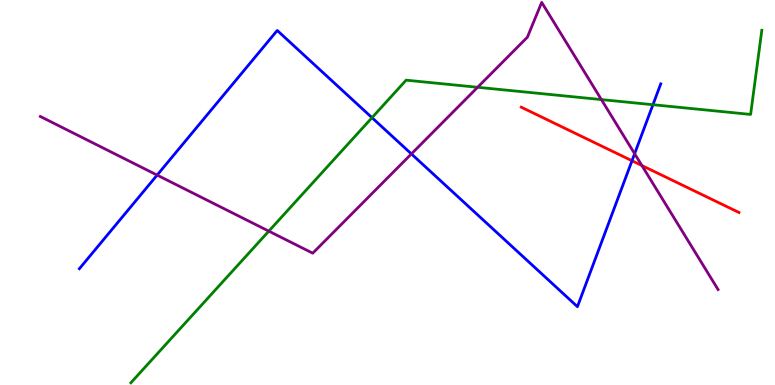[{'lines': ['blue', 'red'], 'intersections': [{'x': 8.15, 'y': 5.82}]}, {'lines': ['green', 'red'], 'intersections': []}, {'lines': ['purple', 'red'], 'intersections': [{'x': 8.28, 'y': 5.7}]}, {'lines': ['blue', 'green'], 'intersections': [{'x': 4.8, 'y': 6.94}, {'x': 8.43, 'y': 7.28}]}, {'lines': ['blue', 'purple'], 'intersections': [{'x': 2.03, 'y': 5.45}, {'x': 5.31, 'y': 6.0}, {'x': 8.19, 'y': 6.01}]}, {'lines': ['green', 'purple'], 'intersections': [{'x': 3.47, 'y': 4.0}, {'x': 6.16, 'y': 7.73}, {'x': 7.76, 'y': 7.41}]}]